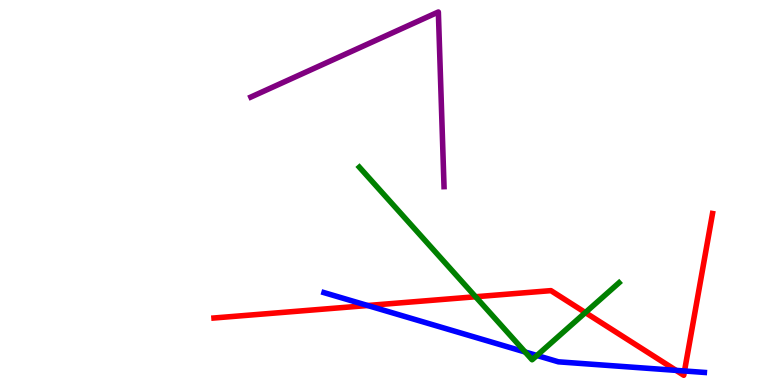[{'lines': ['blue', 'red'], 'intersections': [{'x': 4.74, 'y': 2.06}, {'x': 8.72, 'y': 0.38}, {'x': 8.83, 'y': 0.364}]}, {'lines': ['green', 'red'], 'intersections': [{'x': 6.14, 'y': 2.29}, {'x': 7.55, 'y': 1.88}]}, {'lines': ['purple', 'red'], 'intersections': []}, {'lines': ['blue', 'green'], 'intersections': [{'x': 6.78, 'y': 0.857}, {'x': 6.93, 'y': 0.767}]}, {'lines': ['blue', 'purple'], 'intersections': []}, {'lines': ['green', 'purple'], 'intersections': []}]